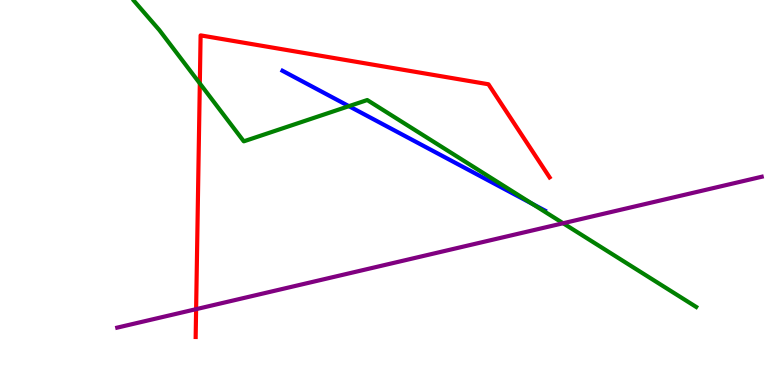[{'lines': ['blue', 'red'], 'intersections': []}, {'lines': ['green', 'red'], 'intersections': [{'x': 2.58, 'y': 7.83}]}, {'lines': ['purple', 'red'], 'intersections': [{'x': 2.53, 'y': 1.97}]}, {'lines': ['blue', 'green'], 'intersections': [{'x': 4.5, 'y': 7.24}, {'x': 6.87, 'y': 4.71}]}, {'lines': ['blue', 'purple'], 'intersections': []}, {'lines': ['green', 'purple'], 'intersections': [{'x': 7.27, 'y': 4.2}]}]